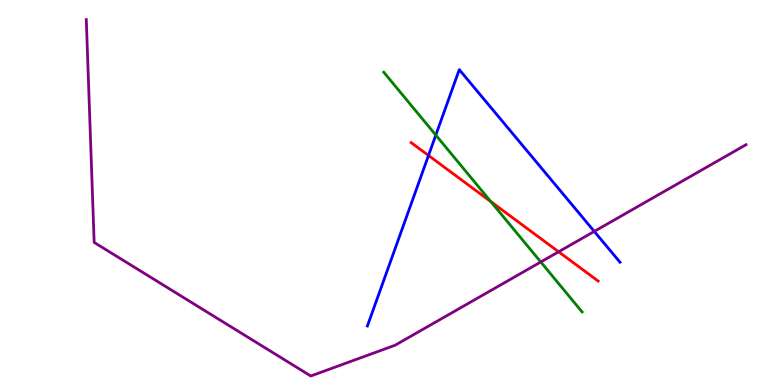[{'lines': ['blue', 'red'], 'intersections': [{'x': 5.53, 'y': 5.96}]}, {'lines': ['green', 'red'], 'intersections': [{'x': 6.33, 'y': 4.76}]}, {'lines': ['purple', 'red'], 'intersections': [{'x': 7.21, 'y': 3.46}]}, {'lines': ['blue', 'green'], 'intersections': [{'x': 5.62, 'y': 6.49}]}, {'lines': ['blue', 'purple'], 'intersections': [{'x': 7.67, 'y': 3.99}]}, {'lines': ['green', 'purple'], 'intersections': [{'x': 6.98, 'y': 3.2}]}]